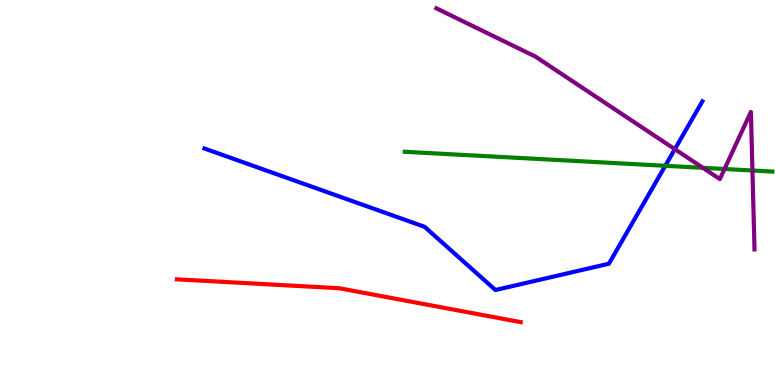[{'lines': ['blue', 'red'], 'intersections': []}, {'lines': ['green', 'red'], 'intersections': []}, {'lines': ['purple', 'red'], 'intersections': []}, {'lines': ['blue', 'green'], 'intersections': [{'x': 8.58, 'y': 5.69}]}, {'lines': ['blue', 'purple'], 'intersections': [{'x': 8.71, 'y': 6.13}]}, {'lines': ['green', 'purple'], 'intersections': [{'x': 9.07, 'y': 5.64}, {'x': 9.35, 'y': 5.61}, {'x': 9.71, 'y': 5.57}]}]